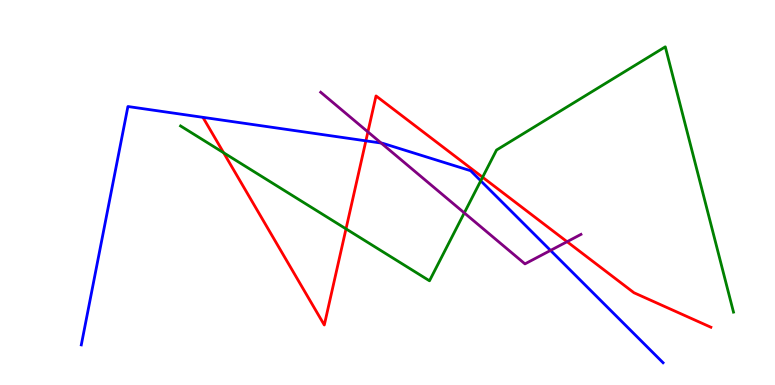[{'lines': ['blue', 'red'], 'intersections': [{'x': 4.72, 'y': 6.34}]}, {'lines': ['green', 'red'], 'intersections': [{'x': 2.89, 'y': 6.03}, {'x': 4.46, 'y': 4.06}, {'x': 6.23, 'y': 5.4}]}, {'lines': ['purple', 'red'], 'intersections': [{'x': 4.75, 'y': 6.57}, {'x': 7.32, 'y': 3.72}]}, {'lines': ['blue', 'green'], 'intersections': [{'x': 6.2, 'y': 5.3}]}, {'lines': ['blue', 'purple'], 'intersections': [{'x': 4.92, 'y': 6.28}, {'x': 7.1, 'y': 3.5}]}, {'lines': ['green', 'purple'], 'intersections': [{'x': 5.99, 'y': 4.47}]}]